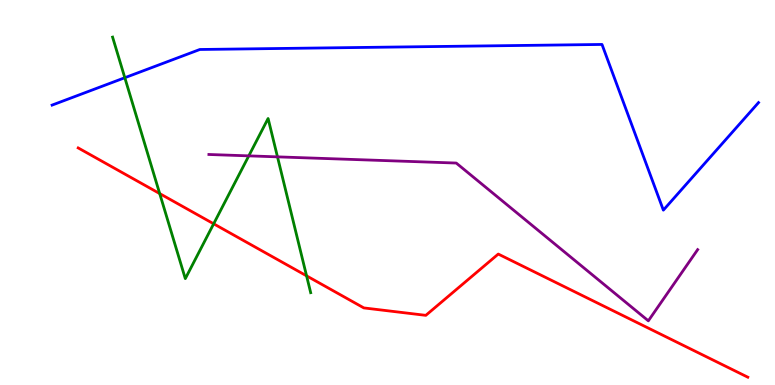[{'lines': ['blue', 'red'], 'intersections': []}, {'lines': ['green', 'red'], 'intersections': [{'x': 2.06, 'y': 4.97}, {'x': 2.76, 'y': 4.19}, {'x': 3.96, 'y': 2.84}]}, {'lines': ['purple', 'red'], 'intersections': []}, {'lines': ['blue', 'green'], 'intersections': [{'x': 1.61, 'y': 7.98}]}, {'lines': ['blue', 'purple'], 'intersections': []}, {'lines': ['green', 'purple'], 'intersections': [{'x': 3.21, 'y': 5.95}, {'x': 3.58, 'y': 5.93}]}]